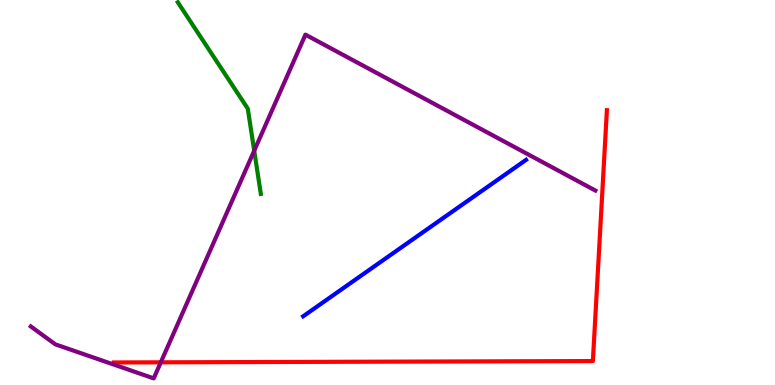[{'lines': ['blue', 'red'], 'intersections': []}, {'lines': ['green', 'red'], 'intersections': []}, {'lines': ['purple', 'red'], 'intersections': [{'x': 2.07, 'y': 0.589}]}, {'lines': ['blue', 'green'], 'intersections': []}, {'lines': ['blue', 'purple'], 'intersections': []}, {'lines': ['green', 'purple'], 'intersections': [{'x': 3.28, 'y': 6.09}]}]